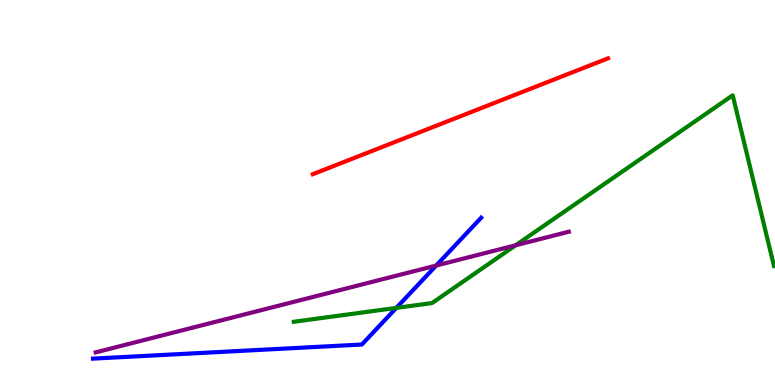[{'lines': ['blue', 'red'], 'intersections': []}, {'lines': ['green', 'red'], 'intersections': []}, {'lines': ['purple', 'red'], 'intersections': []}, {'lines': ['blue', 'green'], 'intersections': [{'x': 5.11, 'y': 2.0}]}, {'lines': ['blue', 'purple'], 'intersections': [{'x': 5.63, 'y': 3.1}]}, {'lines': ['green', 'purple'], 'intersections': [{'x': 6.65, 'y': 3.63}]}]